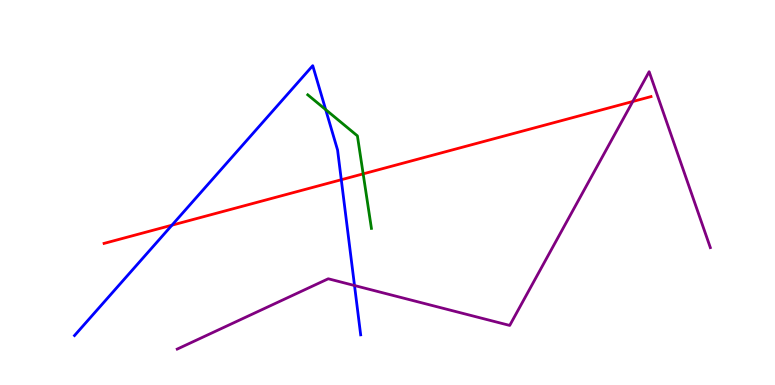[{'lines': ['blue', 'red'], 'intersections': [{'x': 2.22, 'y': 4.15}, {'x': 4.4, 'y': 5.33}]}, {'lines': ['green', 'red'], 'intersections': [{'x': 4.69, 'y': 5.48}]}, {'lines': ['purple', 'red'], 'intersections': [{'x': 8.16, 'y': 7.36}]}, {'lines': ['blue', 'green'], 'intersections': [{'x': 4.2, 'y': 7.15}]}, {'lines': ['blue', 'purple'], 'intersections': [{'x': 4.57, 'y': 2.58}]}, {'lines': ['green', 'purple'], 'intersections': []}]